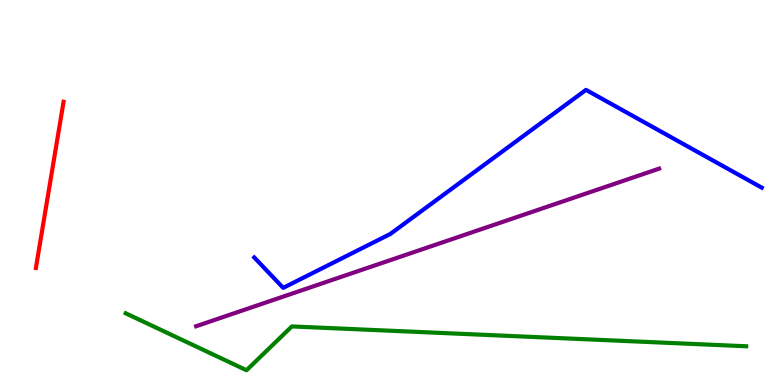[{'lines': ['blue', 'red'], 'intersections': []}, {'lines': ['green', 'red'], 'intersections': []}, {'lines': ['purple', 'red'], 'intersections': []}, {'lines': ['blue', 'green'], 'intersections': []}, {'lines': ['blue', 'purple'], 'intersections': []}, {'lines': ['green', 'purple'], 'intersections': []}]